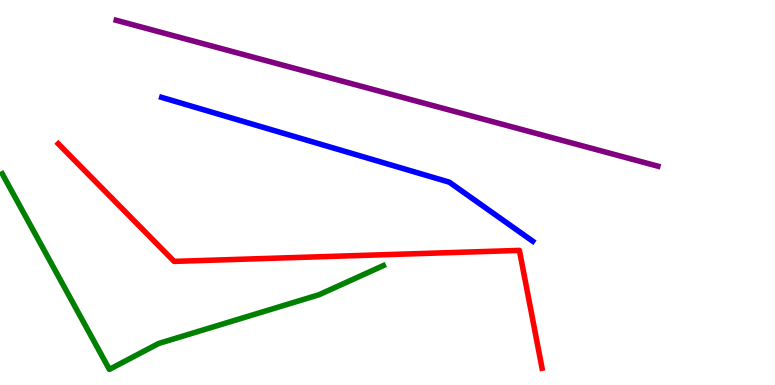[{'lines': ['blue', 'red'], 'intersections': []}, {'lines': ['green', 'red'], 'intersections': []}, {'lines': ['purple', 'red'], 'intersections': []}, {'lines': ['blue', 'green'], 'intersections': []}, {'lines': ['blue', 'purple'], 'intersections': []}, {'lines': ['green', 'purple'], 'intersections': []}]